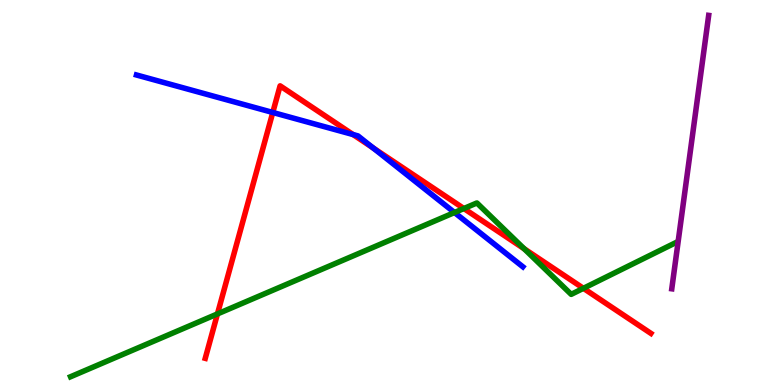[{'lines': ['blue', 'red'], 'intersections': [{'x': 3.52, 'y': 7.08}, {'x': 4.56, 'y': 6.51}, {'x': 4.82, 'y': 6.15}]}, {'lines': ['green', 'red'], 'intersections': [{'x': 2.81, 'y': 1.85}, {'x': 5.99, 'y': 4.58}, {'x': 6.76, 'y': 3.54}, {'x': 7.53, 'y': 2.51}]}, {'lines': ['purple', 'red'], 'intersections': []}, {'lines': ['blue', 'green'], 'intersections': [{'x': 5.86, 'y': 4.48}]}, {'lines': ['blue', 'purple'], 'intersections': []}, {'lines': ['green', 'purple'], 'intersections': []}]